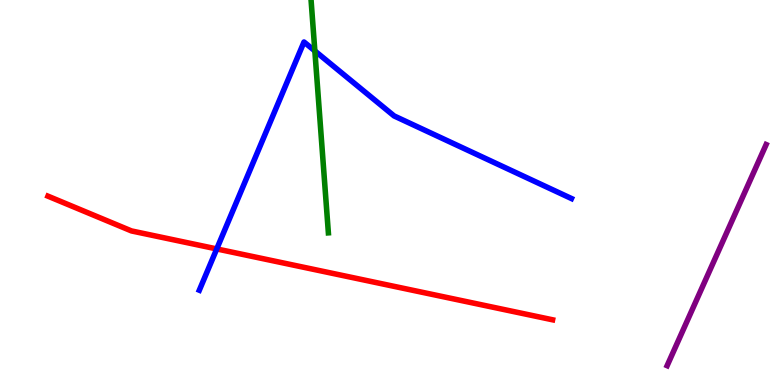[{'lines': ['blue', 'red'], 'intersections': [{'x': 2.8, 'y': 3.53}]}, {'lines': ['green', 'red'], 'intersections': []}, {'lines': ['purple', 'red'], 'intersections': []}, {'lines': ['blue', 'green'], 'intersections': [{'x': 4.06, 'y': 8.68}]}, {'lines': ['blue', 'purple'], 'intersections': []}, {'lines': ['green', 'purple'], 'intersections': []}]